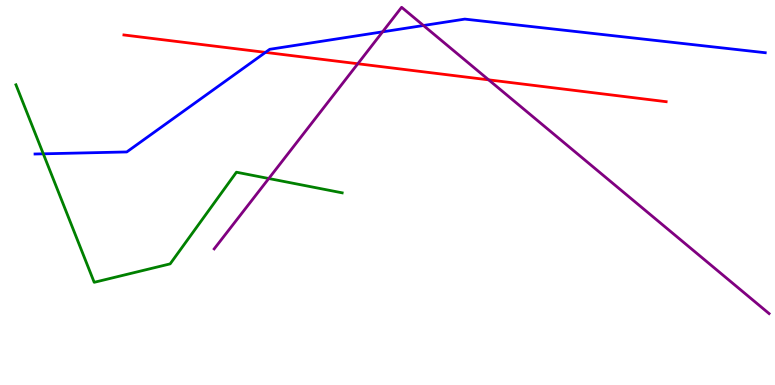[{'lines': ['blue', 'red'], 'intersections': [{'x': 3.43, 'y': 8.64}]}, {'lines': ['green', 'red'], 'intersections': []}, {'lines': ['purple', 'red'], 'intersections': [{'x': 4.62, 'y': 8.34}, {'x': 6.31, 'y': 7.93}]}, {'lines': ['blue', 'green'], 'intersections': [{'x': 0.559, 'y': 6.0}]}, {'lines': ['blue', 'purple'], 'intersections': [{'x': 4.94, 'y': 9.17}, {'x': 5.46, 'y': 9.34}]}, {'lines': ['green', 'purple'], 'intersections': [{'x': 3.47, 'y': 5.36}]}]